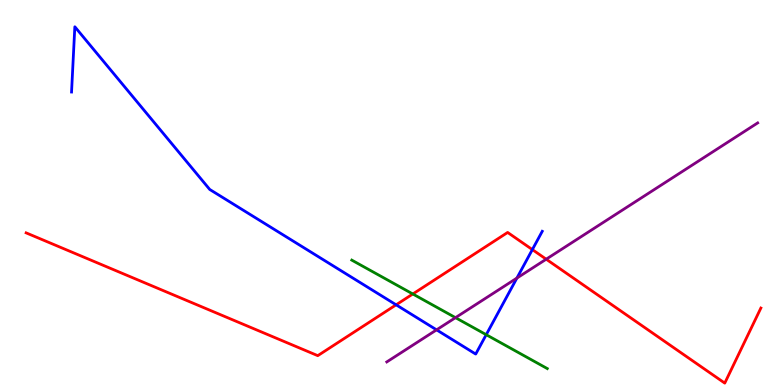[{'lines': ['blue', 'red'], 'intersections': [{'x': 5.11, 'y': 2.08}, {'x': 6.87, 'y': 3.52}]}, {'lines': ['green', 'red'], 'intersections': [{'x': 5.33, 'y': 2.36}]}, {'lines': ['purple', 'red'], 'intersections': [{'x': 7.05, 'y': 3.27}]}, {'lines': ['blue', 'green'], 'intersections': [{'x': 6.27, 'y': 1.31}]}, {'lines': ['blue', 'purple'], 'intersections': [{'x': 5.63, 'y': 1.43}, {'x': 6.67, 'y': 2.78}]}, {'lines': ['green', 'purple'], 'intersections': [{'x': 5.88, 'y': 1.75}]}]